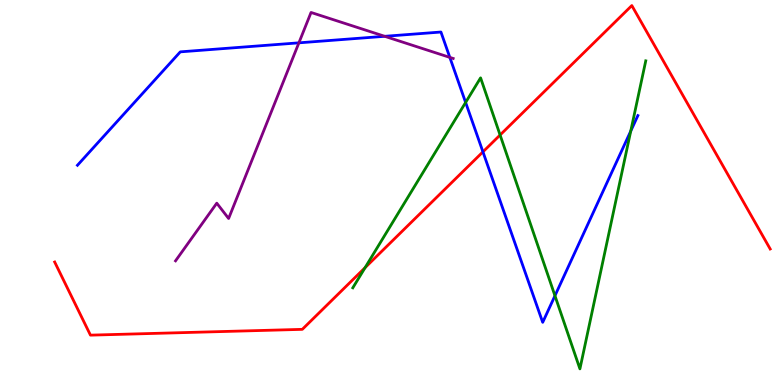[{'lines': ['blue', 'red'], 'intersections': [{'x': 6.23, 'y': 6.06}]}, {'lines': ['green', 'red'], 'intersections': [{'x': 4.71, 'y': 3.05}, {'x': 6.45, 'y': 6.49}]}, {'lines': ['purple', 'red'], 'intersections': []}, {'lines': ['blue', 'green'], 'intersections': [{'x': 6.01, 'y': 7.34}, {'x': 7.16, 'y': 2.32}, {'x': 8.14, 'y': 6.6}]}, {'lines': ['blue', 'purple'], 'intersections': [{'x': 3.86, 'y': 8.89}, {'x': 4.96, 'y': 9.06}, {'x': 5.8, 'y': 8.51}]}, {'lines': ['green', 'purple'], 'intersections': []}]